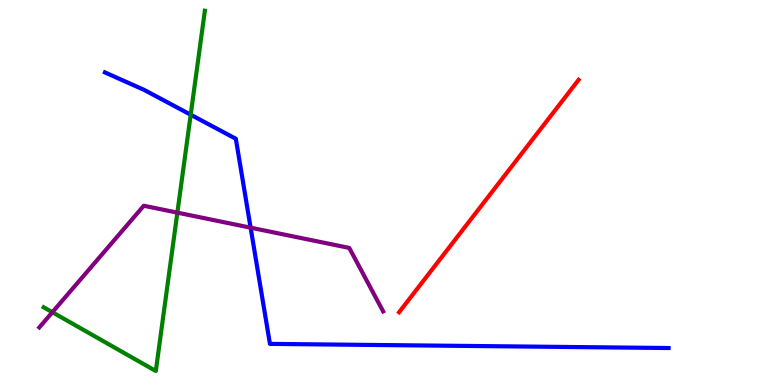[{'lines': ['blue', 'red'], 'intersections': []}, {'lines': ['green', 'red'], 'intersections': []}, {'lines': ['purple', 'red'], 'intersections': []}, {'lines': ['blue', 'green'], 'intersections': [{'x': 2.46, 'y': 7.02}]}, {'lines': ['blue', 'purple'], 'intersections': [{'x': 3.23, 'y': 4.09}]}, {'lines': ['green', 'purple'], 'intersections': [{'x': 0.676, 'y': 1.89}, {'x': 2.29, 'y': 4.48}]}]